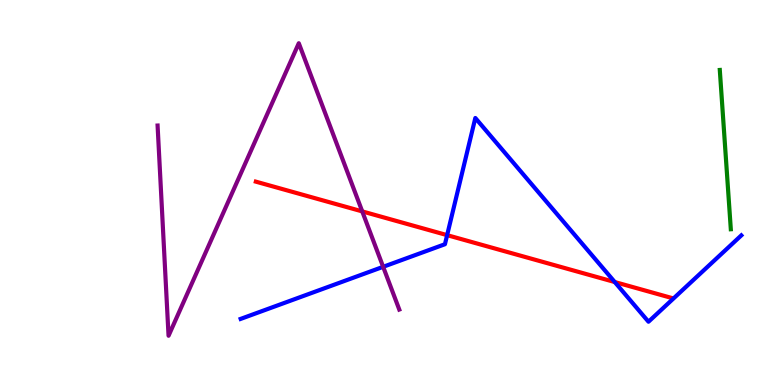[{'lines': ['blue', 'red'], 'intersections': [{'x': 5.77, 'y': 3.89}, {'x': 7.93, 'y': 2.67}]}, {'lines': ['green', 'red'], 'intersections': []}, {'lines': ['purple', 'red'], 'intersections': [{'x': 4.67, 'y': 4.51}]}, {'lines': ['blue', 'green'], 'intersections': []}, {'lines': ['blue', 'purple'], 'intersections': [{'x': 4.94, 'y': 3.07}]}, {'lines': ['green', 'purple'], 'intersections': []}]